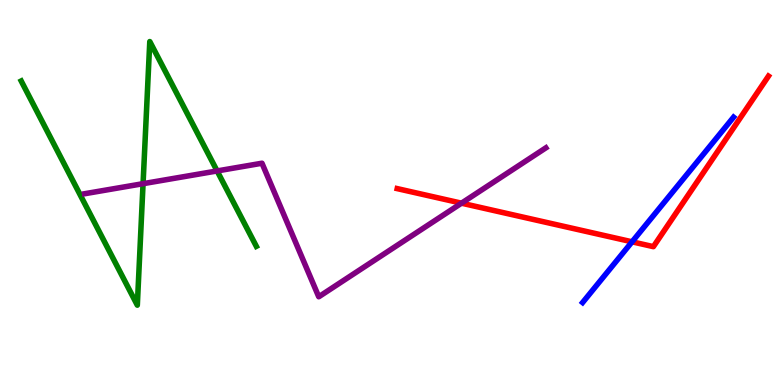[{'lines': ['blue', 'red'], 'intersections': [{'x': 8.16, 'y': 3.72}]}, {'lines': ['green', 'red'], 'intersections': []}, {'lines': ['purple', 'red'], 'intersections': [{'x': 5.95, 'y': 4.72}]}, {'lines': ['blue', 'green'], 'intersections': []}, {'lines': ['blue', 'purple'], 'intersections': []}, {'lines': ['green', 'purple'], 'intersections': [{'x': 1.85, 'y': 5.23}, {'x': 2.8, 'y': 5.56}]}]